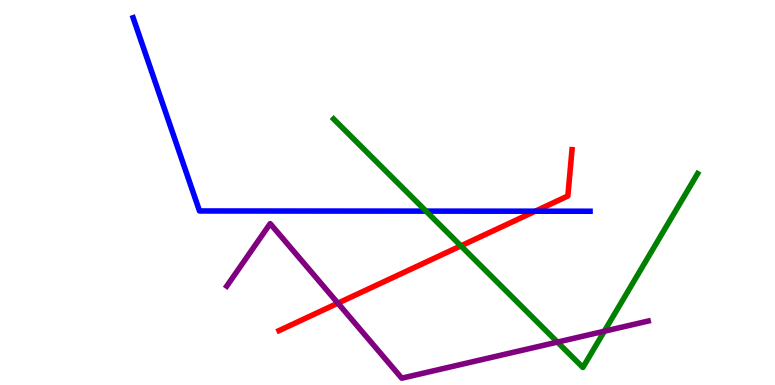[{'lines': ['blue', 'red'], 'intersections': [{'x': 6.91, 'y': 4.51}]}, {'lines': ['green', 'red'], 'intersections': [{'x': 5.95, 'y': 3.61}]}, {'lines': ['purple', 'red'], 'intersections': [{'x': 4.36, 'y': 2.13}]}, {'lines': ['blue', 'green'], 'intersections': [{'x': 5.5, 'y': 4.52}]}, {'lines': ['blue', 'purple'], 'intersections': []}, {'lines': ['green', 'purple'], 'intersections': [{'x': 7.19, 'y': 1.11}, {'x': 7.8, 'y': 1.4}]}]